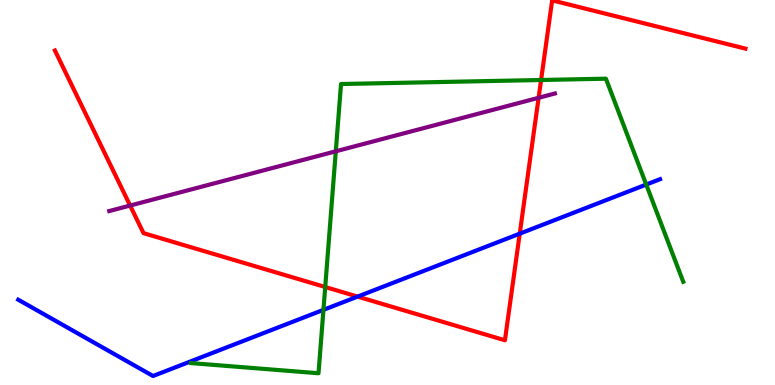[{'lines': ['blue', 'red'], 'intersections': [{'x': 4.61, 'y': 2.3}, {'x': 6.71, 'y': 3.93}]}, {'lines': ['green', 'red'], 'intersections': [{'x': 4.2, 'y': 2.55}, {'x': 6.98, 'y': 7.92}]}, {'lines': ['purple', 'red'], 'intersections': [{'x': 1.68, 'y': 4.66}, {'x': 6.95, 'y': 7.46}]}, {'lines': ['blue', 'green'], 'intersections': [{'x': 4.17, 'y': 1.95}, {'x': 8.34, 'y': 5.21}]}, {'lines': ['blue', 'purple'], 'intersections': []}, {'lines': ['green', 'purple'], 'intersections': [{'x': 4.33, 'y': 6.07}]}]